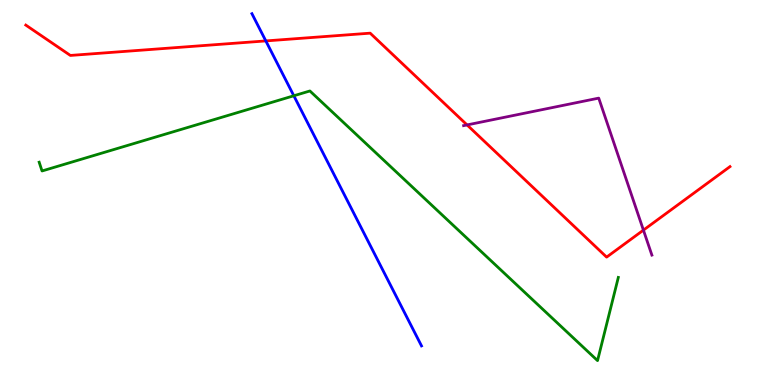[{'lines': ['blue', 'red'], 'intersections': [{'x': 3.43, 'y': 8.94}]}, {'lines': ['green', 'red'], 'intersections': []}, {'lines': ['purple', 'red'], 'intersections': [{'x': 6.03, 'y': 6.76}, {'x': 8.3, 'y': 4.02}]}, {'lines': ['blue', 'green'], 'intersections': [{'x': 3.79, 'y': 7.51}]}, {'lines': ['blue', 'purple'], 'intersections': []}, {'lines': ['green', 'purple'], 'intersections': []}]